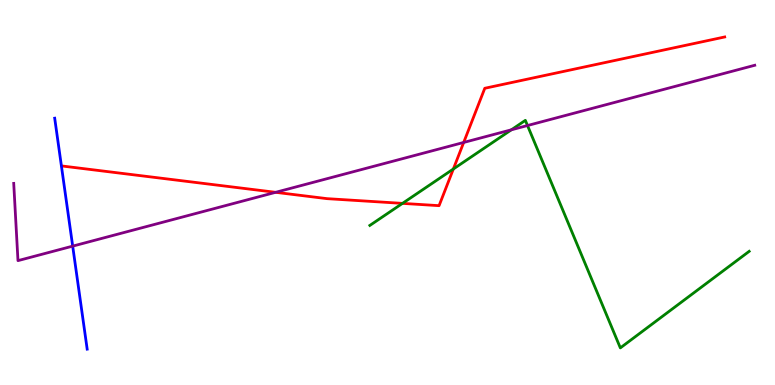[{'lines': ['blue', 'red'], 'intersections': []}, {'lines': ['green', 'red'], 'intersections': [{'x': 5.19, 'y': 4.72}, {'x': 5.85, 'y': 5.61}]}, {'lines': ['purple', 'red'], 'intersections': [{'x': 3.56, 'y': 5.0}, {'x': 5.98, 'y': 6.3}]}, {'lines': ['blue', 'green'], 'intersections': []}, {'lines': ['blue', 'purple'], 'intersections': [{'x': 0.938, 'y': 3.61}]}, {'lines': ['green', 'purple'], 'intersections': [{'x': 6.6, 'y': 6.63}, {'x': 6.81, 'y': 6.74}]}]